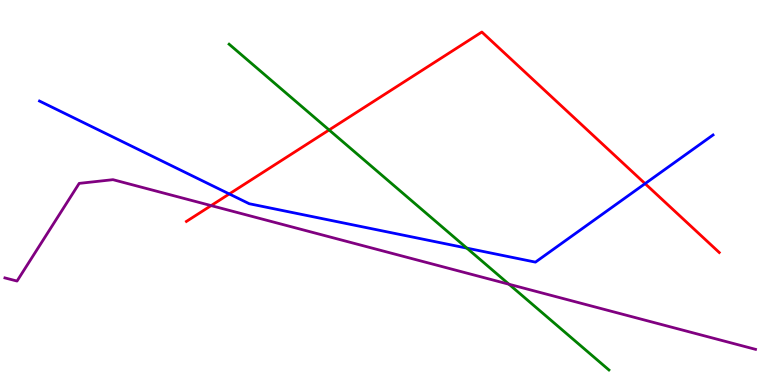[{'lines': ['blue', 'red'], 'intersections': [{'x': 2.96, 'y': 4.96}, {'x': 8.32, 'y': 5.23}]}, {'lines': ['green', 'red'], 'intersections': [{'x': 4.25, 'y': 6.62}]}, {'lines': ['purple', 'red'], 'intersections': [{'x': 2.72, 'y': 4.66}]}, {'lines': ['blue', 'green'], 'intersections': [{'x': 6.02, 'y': 3.55}]}, {'lines': ['blue', 'purple'], 'intersections': []}, {'lines': ['green', 'purple'], 'intersections': [{'x': 6.57, 'y': 2.62}]}]